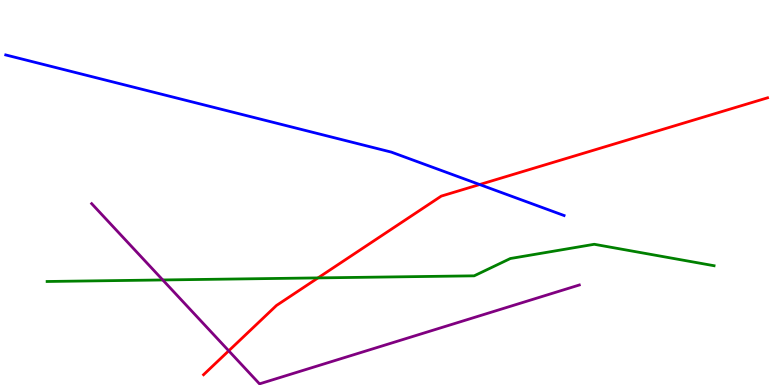[{'lines': ['blue', 'red'], 'intersections': [{'x': 6.19, 'y': 5.21}]}, {'lines': ['green', 'red'], 'intersections': [{'x': 4.1, 'y': 2.78}]}, {'lines': ['purple', 'red'], 'intersections': [{'x': 2.95, 'y': 0.888}]}, {'lines': ['blue', 'green'], 'intersections': []}, {'lines': ['blue', 'purple'], 'intersections': []}, {'lines': ['green', 'purple'], 'intersections': [{'x': 2.1, 'y': 2.73}]}]